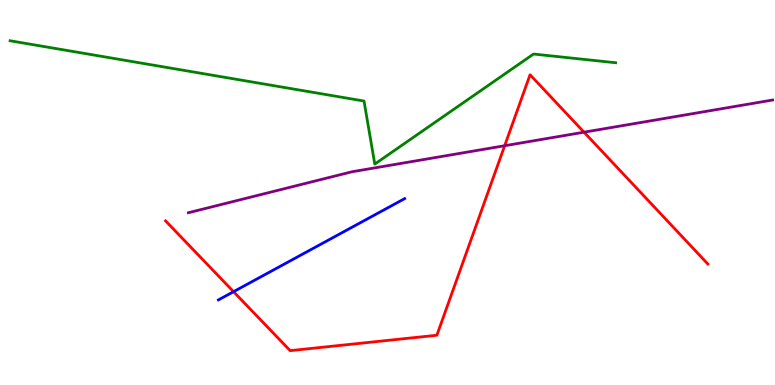[{'lines': ['blue', 'red'], 'intersections': [{'x': 3.01, 'y': 2.42}]}, {'lines': ['green', 'red'], 'intersections': []}, {'lines': ['purple', 'red'], 'intersections': [{'x': 6.51, 'y': 6.21}, {'x': 7.54, 'y': 6.57}]}, {'lines': ['blue', 'green'], 'intersections': []}, {'lines': ['blue', 'purple'], 'intersections': []}, {'lines': ['green', 'purple'], 'intersections': []}]